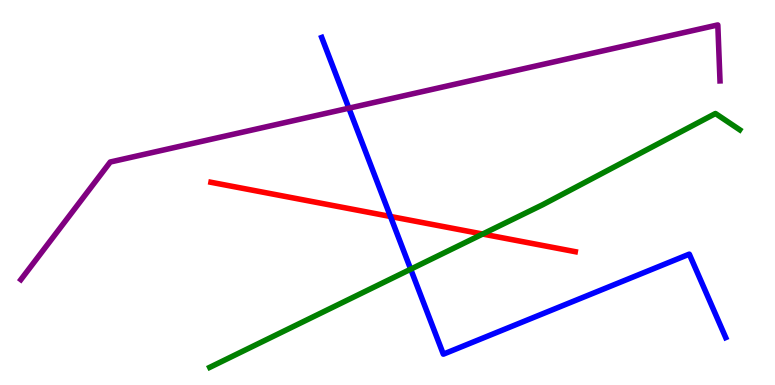[{'lines': ['blue', 'red'], 'intersections': [{'x': 5.04, 'y': 4.38}]}, {'lines': ['green', 'red'], 'intersections': [{'x': 6.23, 'y': 3.92}]}, {'lines': ['purple', 'red'], 'intersections': []}, {'lines': ['blue', 'green'], 'intersections': [{'x': 5.3, 'y': 3.01}]}, {'lines': ['blue', 'purple'], 'intersections': [{'x': 4.5, 'y': 7.19}]}, {'lines': ['green', 'purple'], 'intersections': []}]